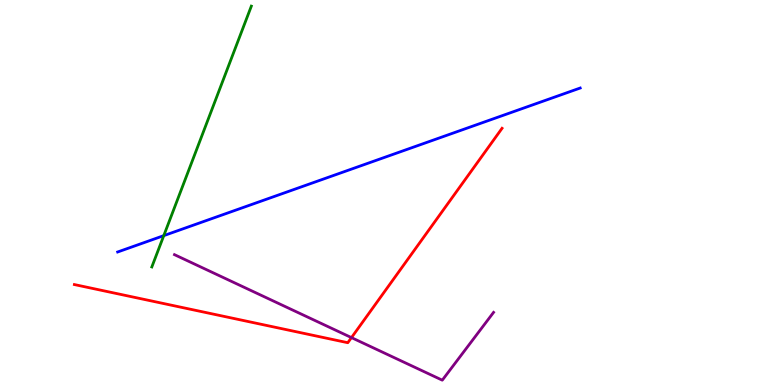[{'lines': ['blue', 'red'], 'intersections': []}, {'lines': ['green', 'red'], 'intersections': []}, {'lines': ['purple', 'red'], 'intersections': [{'x': 4.54, 'y': 1.23}]}, {'lines': ['blue', 'green'], 'intersections': [{'x': 2.11, 'y': 3.88}]}, {'lines': ['blue', 'purple'], 'intersections': []}, {'lines': ['green', 'purple'], 'intersections': []}]